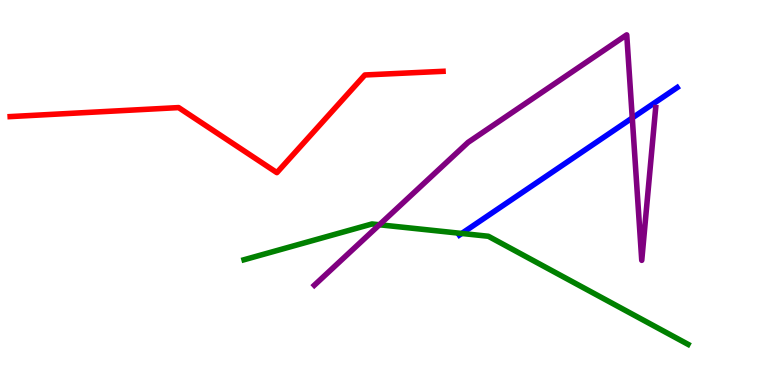[{'lines': ['blue', 'red'], 'intersections': []}, {'lines': ['green', 'red'], 'intersections': []}, {'lines': ['purple', 'red'], 'intersections': []}, {'lines': ['blue', 'green'], 'intersections': [{'x': 5.96, 'y': 3.94}]}, {'lines': ['blue', 'purple'], 'intersections': [{'x': 8.16, 'y': 6.94}]}, {'lines': ['green', 'purple'], 'intersections': [{'x': 4.9, 'y': 4.16}]}]